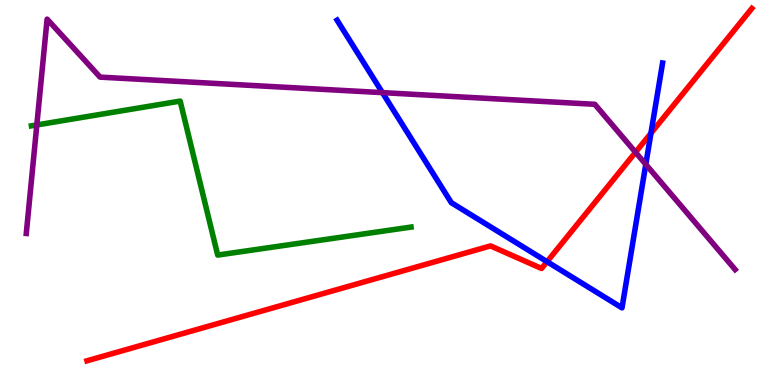[{'lines': ['blue', 'red'], 'intersections': [{'x': 7.06, 'y': 3.2}, {'x': 8.4, 'y': 6.54}]}, {'lines': ['green', 'red'], 'intersections': []}, {'lines': ['purple', 'red'], 'intersections': [{'x': 8.2, 'y': 6.04}]}, {'lines': ['blue', 'green'], 'intersections': []}, {'lines': ['blue', 'purple'], 'intersections': [{'x': 4.93, 'y': 7.59}, {'x': 8.33, 'y': 5.73}]}, {'lines': ['green', 'purple'], 'intersections': [{'x': 0.475, 'y': 6.75}]}]